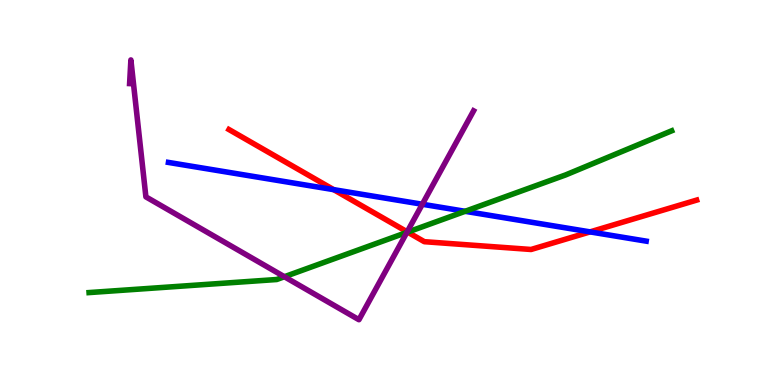[{'lines': ['blue', 'red'], 'intersections': [{'x': 4.31, 'y': 5.07}, {'x': 7.61, 'y': 3.98}]}, {'lines': ['green', 'red'], 'intersections': [{'x': 5.26, 'y': 3.97}]}, {'lines': ['purple', 'red'], 'intersections': [{'x': 5.25, 'y': 3.98}]}, {'lines': ['blue', 'green'], 'intersections': [{'x': 6.0, 'y': 4.51}]}, {'lines': ['blue', 'purple'], 'intersections': [{'x': 5.45, 'y': 4.69}]}, {'lines': ['green', 'purple'], 'intersections': [{'x': 3.67, 'y': 2.81}, {'x': 5.25, 'y': 3.96}]}]